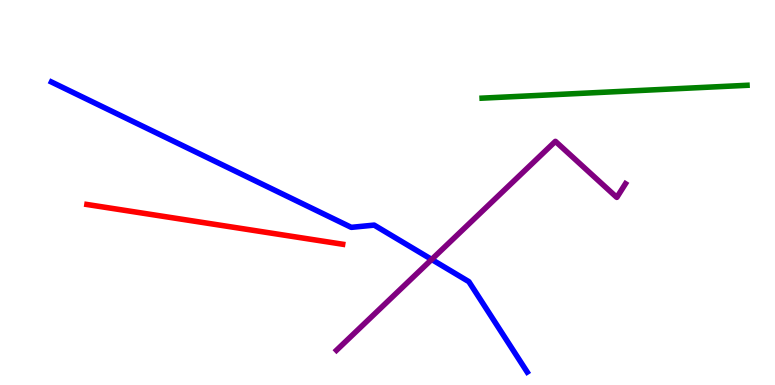[{'lines': ['blue', 'red'], 'intersections': []}, {'lines': ['green', 'red'], 'intersections': []}, {'lines': ['purple', 'red'], 'intersections': []}, {'lines': ['blue', 'green'], 'intersections': []}, {'lines': ['blue', 'purple'], 'intersections': [{'x': 5.57, 'y': 3.26}]}, {'lines': ['green', 'purple'], 'intersections': []}]